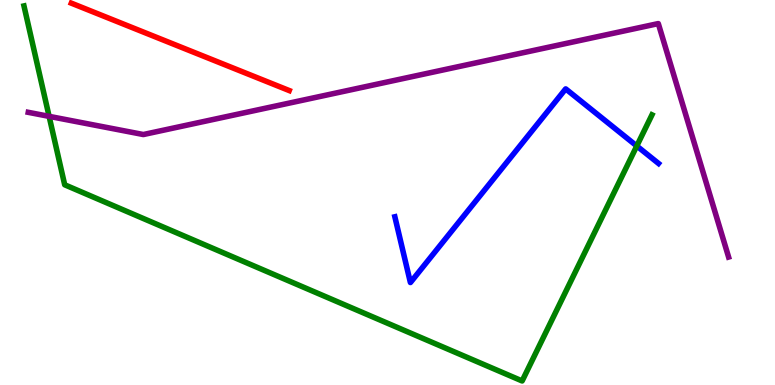[{'lines': ['blue', 'red'], 'intersections': []}, {'lines': ['green', 'red'], 'intersections': []}, {'lines': ['purple', 'red'], 'intersections': []}, {'lines': ['blue', 'green'], 'intersections': [{'x': 8.22, 'y': 6.21}]}, {'lines': ['blue', 'purple'], 'intersections': []}, {'lines': ['green', 'purple'], 'intersections': [{'x': 0.634, 'y': 6.98}]}]